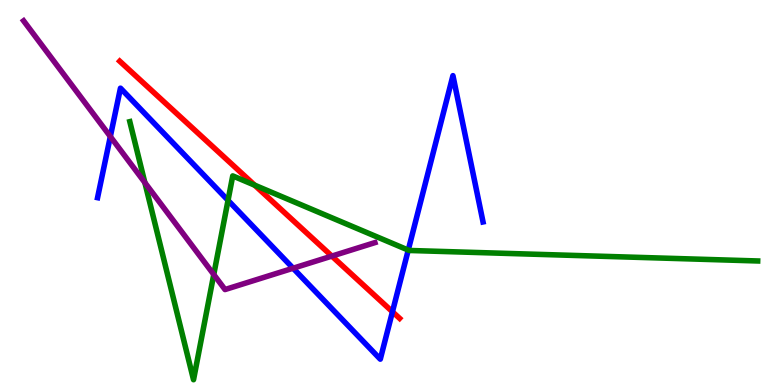[{'lines': ['blue', 'red'], 'intersections': [{'x': 5.06, 'y': 1.9}]}, {'lines': ['green', 'red'], 'intersections': [{'x': 3.29, 'y': 5.19}]}, {'lines': ['purple', 'red'], 'intersections': [{'x': 4.28, 'y': 3.35}]}, {'lines': ['blue', 'green'], 'intersections': [{'x': 2.94, 'y': 4.8}, {'x': 5.27, 'y': 3.5}]}, {'lines': ['blue', 'purple'], 'intersections': [{'x': 1.42, 'y': 6.45}, {'x': 3.78, 'y': 3.03}]}, {'lines': ['green', 'purple'], 'intersections': [{'x': 1.87, 'y': 5.26}, {'x': 2.76, 'y': 2.87}]}]